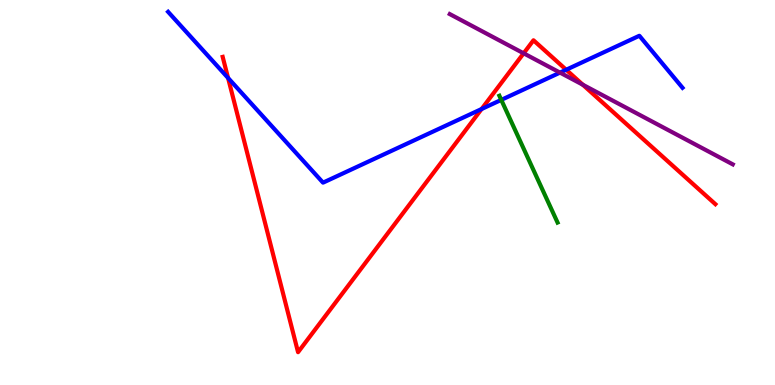[{'lines': ['blue', 'red'], 'intersections': [{'x': 2.94, 'y': 7.98}, {'x': 6.21, 'y': 7.17}, {'x': 7.31, 'y': 8.19}]}, {'lines': ['green', 'red'], 'intersections': []}, {'lines': ['purple', 'red'], 'intersections': [{'x': 6.76, 'y': 8.62}, {'x': 7.52, 'y': 7.8}]}, {'lines': ['blue', 'green'], 'intersections': [{'x': 6.47, 'y': 7.41}]}, {'lines': ['blue', 'purple'], 'intersections': [{'x': 7.23, 'y': 8.11}]}, {'lines': ['green', 'purple'], 'intersections': []}]